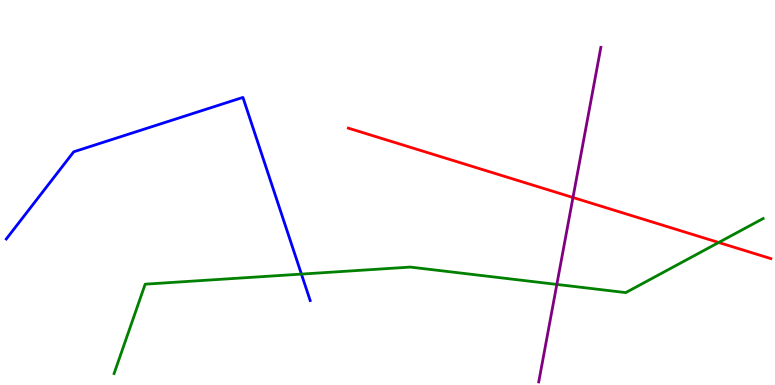[{'lines': ['blue', 'red'], 'intersections': []}, {'lines': ['green', 'red'], 'intersections': [{'x': 9.27, 'y': 3.7}]}, {'lines': ['purple', 'red'], 'intersections': [{'x': 7.39, 'y': 4.87}]}, {'lines': ['blue', 'green'], 'intersections': [{'x': 3.89, 'y': 2.88}]}, {'lines': ['blue', 'purple'], 'intersections': []}, {'lines': ['green', 'purple'], 'intersections': [{'x': 7.18, 'y': 2.61}]}]